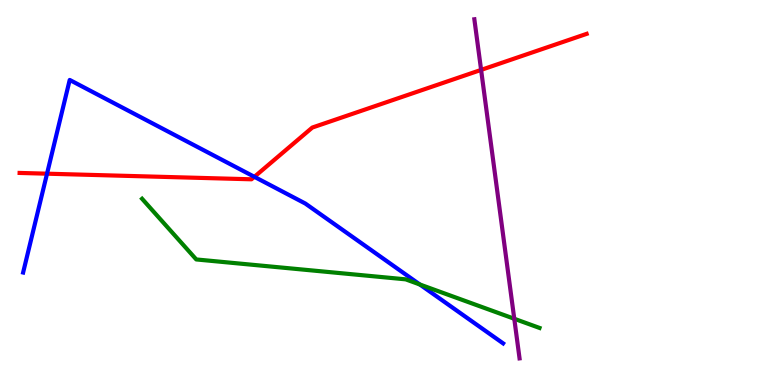[{'lines': ['blue', 'red'], 'intersections': [{'x': 0.607, 'y': 5.49}, {'x': 3.28, 'y': 5.41}]}, {'lines': ['green', 'red'], 'intersections': []}, {'lines': ['purple', 'red'], 'intersections': [{'x': 6.21, 'y': 8.18}]}, {'lines': ['blue', 'green'], 'intersections': [{'x': 5.42, 'y': 2.61}]}, {'lines': ['blue', 'purple'], 'intersections': []}, {'lines': ['green', 'purple'], 'intersections': [{'x': 6.64, 'y': 1.72}]}]